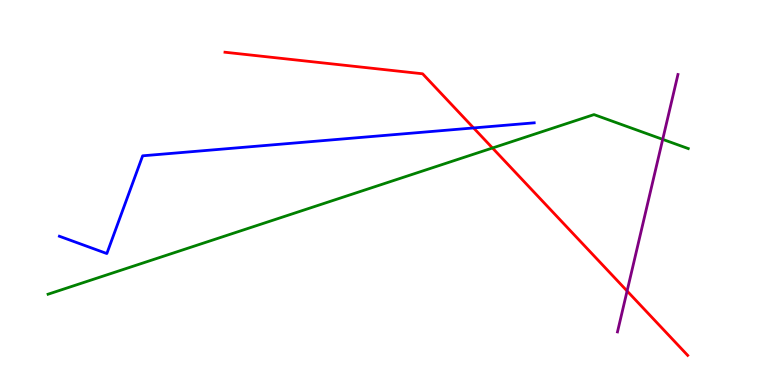[{'lines': ['blue', 'red'], 'intersections': [{'x': 6.11, 'y': 6.68}]}, {'lines': ['green', 'red'], 'intersections': [{'x': 6.35, 'y': 6.16}]}, {'lines': ['purple', 'red'], 'intersections': [{'x': 8.09, 'y': 2.44}]}, {'lines': ['blue', 'green'], 'intersections': []}, {'lines': ['blue', 'purple'], 'intersections': []}, {'lines': ['green', 'purple'], 'intersections': [{'x': 8.55, 'y': 6.38}]}]